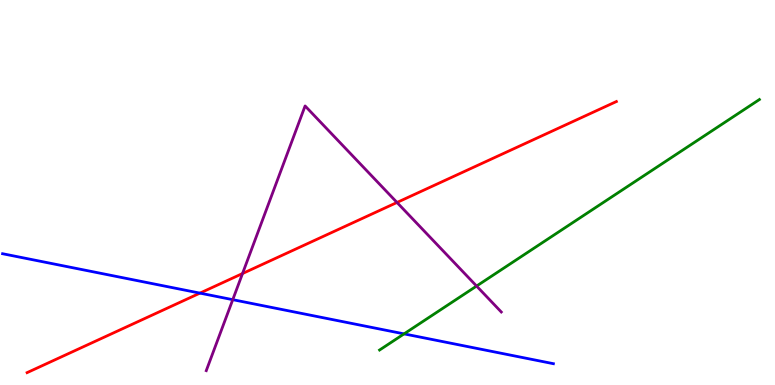[{'lines': ['blue', 'red'], 'intersections': [{'x': 2.58, 'y': 2.39}]}, {'lines': ['green', 'red'], 'intersections': []}, {'lines': ['purple', 'red'], 'intersections': [{'x': 3.13, 'y': 2.9}, {'x': 5.12, 'y': 4.74}]}, {'lines': ['blue', 'green'], 'intersections': [{'x': 5.21, 'y': 1.33}]}, {'lines': ['blue', 'purple'], 'intersections': [{'x': 3.0, 'y': 2.22}]}, {'lines': ['green', 'purple'], 'intersections': [{'x': 6.15, 'y': 2.57}]}]